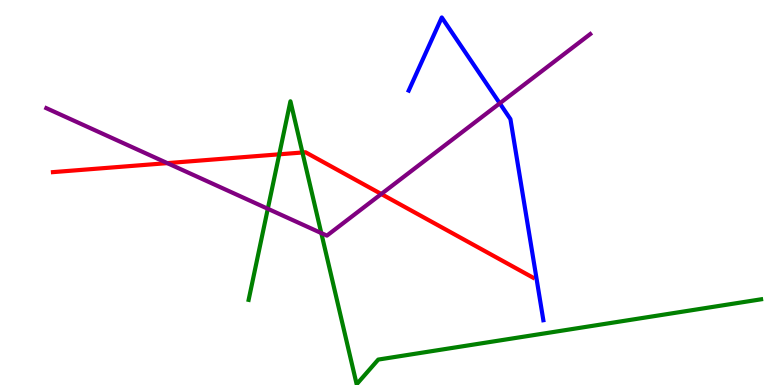[{'lines': ['blue', 'red'], 'intersections': []}, {'lines': ['green', 'red'], 'intersections': [{'x': 3.6, 'y': 5.99}, {'x': 3.9, 'y': 6.04}]}, {'lines': ['purple', 'red'], 'intersections': [{'x': 2.16, 'y': 5.76}, {'x': 4.92, 'y': 4.96}]}, {'lines': ['blue', 'green'], 'intersections': []}, {'lines': ['blue', 'purple'], 'intersections': [{'x': 6.45, 'y': 7.32}]}, {'lines': ['green', 'purple'], 'intersections': [{'x': 3.46, 'y': 4.58}, {'x': 4.15, 'y': 3.95}]}]